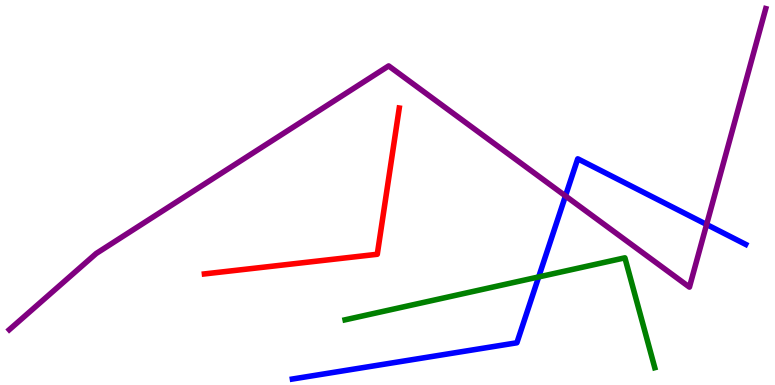[{'lines': ['blue', 'red'], 'intersections': []}, {'lines': ['green', 'red'], 'intersections': []}, {'lines': ['purple', 'red'], 'intersections': []}, {'lines': ['blue', 'green'], 'intersections': [{'x': 6.95, 'y': 2.81}]}, {'lines': ['blue', 'purple'], 'intersections': [{'x': 7.3, 'y': 4.91}, {'x': 9.12, 'y': 4.17}]}, {'lines': ['green', 'purple'], 'intersections': []}]